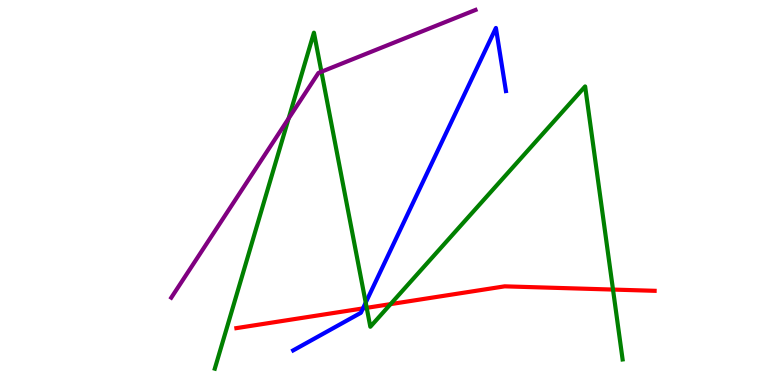[{'lines': ['blue', 'red'], 'intersections': [{'x': 4.68, 'y': 1.99}]}, {'lines': ['green', 'red'], 'intersections': [{'x': 4.73, 'y': 2.0}, {'x': 5.04, 'y': 2.1}, {'x': 7.91, 'y': 2.48}]}, {'lines': ['purple', 'red'], 'intersections': []}, {'lines': ['blue', 'green'], 'intersections': [{'x': 4.72, 'y': 2.14}]}, {'lines': ['blue', 'purple'], 'intersections': []}, {'lines': ['green', 'purple'], 'intersections': [{'x': 3.72, 'y': 6.92}, {'x': 4.15, 'y': 8.14}]}]